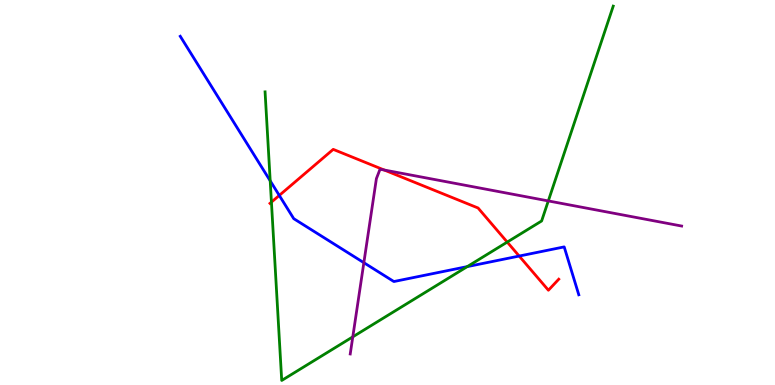[{'lines': ['blue', 'red'], 'intersections': [{'x': 3.6, 'y': 4.92}, {'x': 6.7, 'y': 3.35}]}, {'lines': ['green', 'red'], 'intersections': [{'x': 3.5, 'y': 4.75}, {'x': 6.54, 'y': 3.71}]}, {'lines': ['purple', 'red'], 'intersections': [{'x': 4.96, 'y': 5.58}]}, {'lines': ['blue', 'green'], 'intersections': [{'x': 3.49, 'y': 5.3}, {'x': 6.03, 'y': 3.08}]}, {'lines': ['blue', 'purple'], 'intersections': [{'x': 4.69, 'y': 3.18}]}, {'lines': ['green', 'purple'], 'intersections': [{'x': 4.55, 'y': 1.25}, {'x': 7.07, 'y': 4.78}]}]